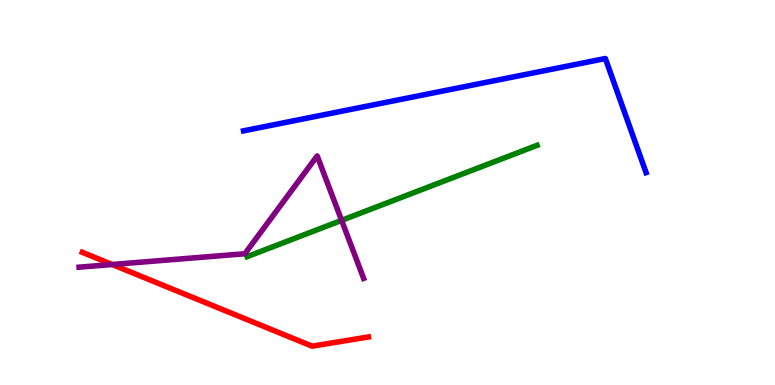[{'lines': ['blue', 'red'], 'intersections': []}, {'lines': ['green', 'red'], 'intersections': []}, {'lines': ['purple', 'red'], 'intersections': [{'x': 1.45, 'y': 3.13}]}, {'lines': ['blue', 'green'], 'intersections': []}, {'lines': ['blue', 'purple'], 'intersections': []}, {'lines': ['green', 'purple'], 'intersections': [{'x': 4.41, 'y': 4.28}]}]